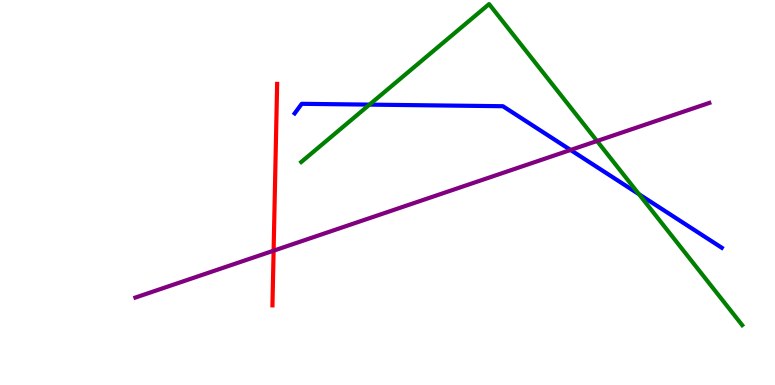[{'lines': ['blue', 'red'], 'intersections': []}, {'lines': ['green', 'red'], 'intersections': []}, {'lines': ['purple', 'red'], 'intersections': [{'x': 3.53, 'y': 3.49}]}, {'lines': ['blue', 'green'], 'intersections': [{'x': 4.77, 'y': 7.28}, {'x': 8.24, 'y': 4.96}]}, {'lines': ['blue', 'purple'], 'intersections': [{'x': 7.36, 'y': 6.1}]}, {'lines': ['green', 'purple'], 'intersections': [{'x': 7.7, 'y': 6.34}]}]